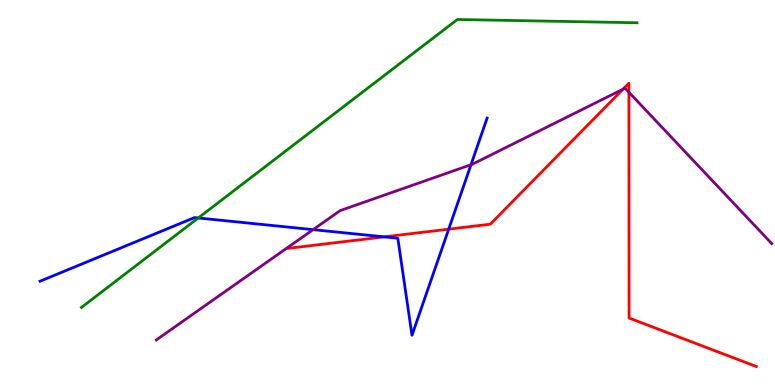[{'lines': ['blue', 'red'], 'intersections': [{'x': 4.96, 'y': 3.85}, {'x': 5.79, 'y': 4.05}]}, {'lines': ['green', 'red'], 'intersections': []}, {'lines': ['purple', 'red'], 'intersections': [{'x': 8.04, 'y': 7.68}, {'x': 8.11, 'y': 7.6}]}, {'lines': ['blue', 'green'], 'intersections': [{'x': 2.56, 'y': 4.34}]}, {'lines': ['blue', 'purple'], 'intersections': [{'x': 4.04, 'y': 4.04}, {'x': 6.08, 'y': 5.72}]}, {'lines': ['green', 'purple'], 'intersections': []}]